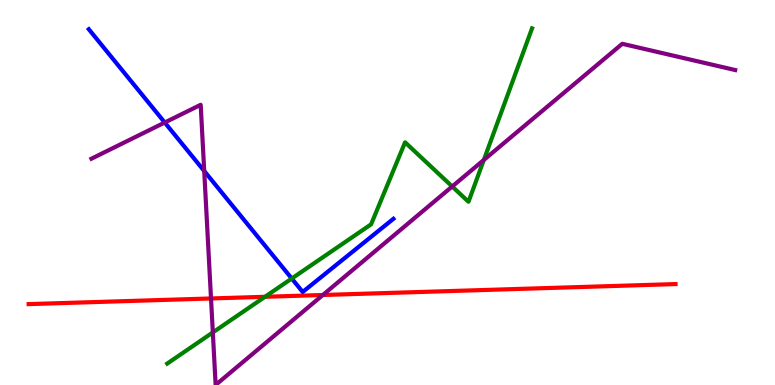[{'lines': ['blue', 'red'], 'intersections': []}, {'lines': ['green', 'red'], 'intersections': [{'x': 3.42, 'y': 2.29}]}, {'lines': ['purple', 'red'], 'intersections': [{'x': 2.72, 'y': 2.25}, {'x': 4.17, 'y': 2.34}]}, {'lines': ['blue', 'green'], 'intersections': [{'x': 3.76, 'y': 2.77}]}, {'lines': ['blue', 'purple'], 'intersections': [{'x': 2.13, 'y': 6.82}, {'x': 2.64, 'y': 5.56}]}, {'lines': ['green', 'purple'], 'intersections': [{'x': 2.75, 'y': 1.37}, {'x': 5.83, 'y': 5.16}, {'x': 6.24, 'y': 5.85}]}]